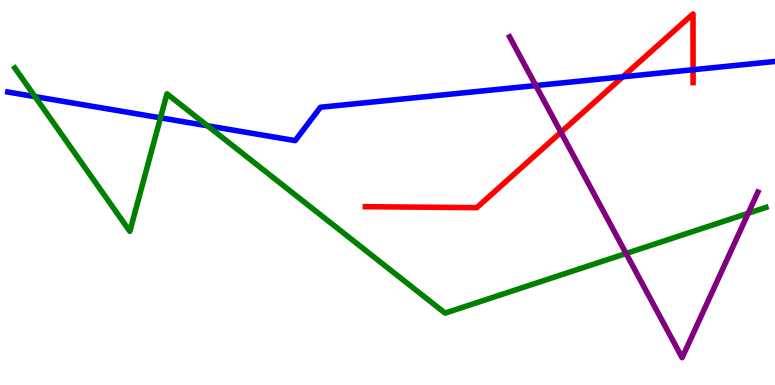[{'lines': ['blue', 'red'], 'intersections': [{'x': 8.04, 'y': 8.01}, {'x': 8.94, 'y': 8.19}]}, {'lines': ['green', 'red'], 'intersections': []}, {'lines': ['purple', 'red'], 'intersections': [{'x': 7.24, 'y': 6.56}]}, {'lines': ['blue', 'green'], 'intersections': [{'x': 0.452, 'y': 7.49}, {'x': 2.07, 'y': 6.94}, {'x': 2.68, 'y': 6.73}]}, {'lines': ['blue', 'purple'], 'intersections': [{'x': 6.91, 'y': 7.78}]}, {'lines': ['green', 'purple'], 'intersections': [{'x': 8.08, 'y': 3.42}, {'x': 9.65, 'y': 4.46}]}]